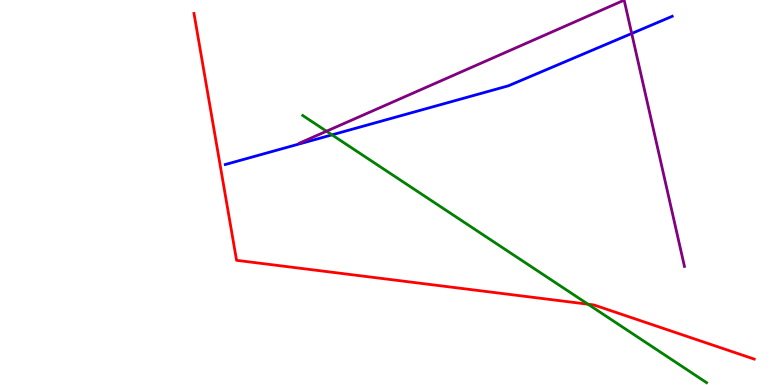[{'lines': ['blue', 'red'], 'intersections': []}, {'lines': ['green', 'red'], 'intersections': [{'x': 7.59, 'y': 2.1}]}, {'lines': ['purple', 'red'], 'intersections': []}, {'lines': ['blue', 'green'], 'intersections': [{'x': 4.28, 'y': 6.5}]}, {'lines': ['blue', 'purple'], 'intersections': [{'x': 8.15, 'y': 9.13}]}, {'lines': ['green', 'purple'], 'intersections': [{'x': 4.21, 'y': 6.59}]}]